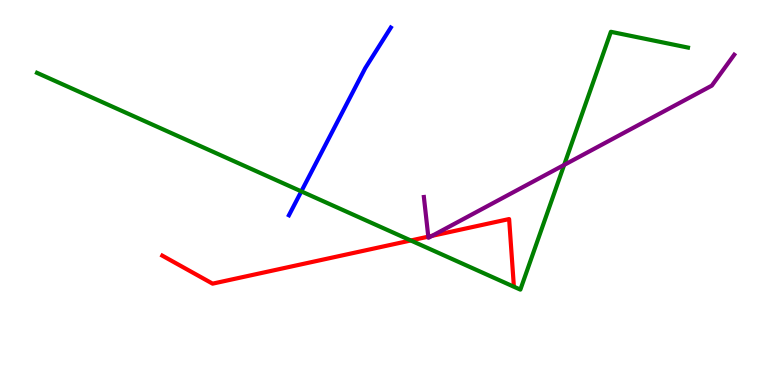[{'lines': ['blue', 'red'], 'intersections': []}, {'lines': ['green', 'red'], 'intersections': [{'x': 5.3, 'y': 3.75}]}, {'lines': ['purple', 'red'], 'intersections': [{'x': 5.53, 'y': 3.85}, {'x': 5.58, 'y': 3.87}]}, {'lines': ['blue', 'green'], 'intersections': [{'x': 3.89, 'y': 5.03}]}, {'lines': ['blue', 'purple'], 'intersections': []}, {'lines': ['green', 'purple'], 'intersections': [{'x': 7.28, 'y': 5.72}]}]